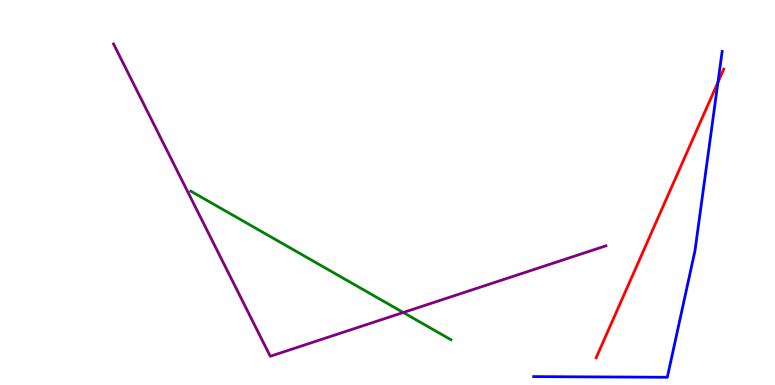[{'lines': ['blue', 'red'], 'intersections': [{'x': 9.26, 'y': 7.86}]}, {'lines': ['green', 'red'], 'intersections': []}, {'lines': ['purple', 'red'], 'intersections': []}, {'lines': ['blue', 'green'], 'intersections': []}, {'lines': ['blue', 'purple'], 'intersections': []}, {'lines': ['green', 'purple'], 'intersections': [{'x': 5.2, 'y': 1.88}]}]